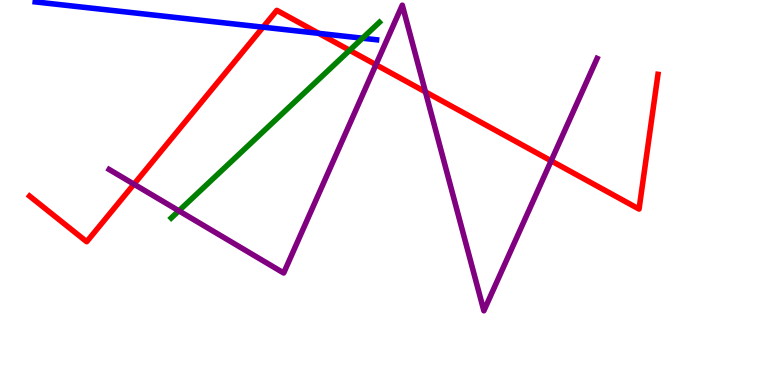[{'lines': ['blue', 'red'], 'intersections': [{'x': 3.39, 'y': 9.29}, {'x': 4.11, 'y': 9.13}]}, {'lines': ['green', 'red'], 'intersections': [{'x': 4.51, 'y': 8.69}]}, {'lines': ['purple', 'red'], 'intersections': [{'x': 1.73, 'y': 5.22}, {'x': 4.85, 'y': 8.32}, {'x': 5.49, 'y': 7.61}, {'x': 7.11, 'y': 5.82}]}, {'lines': ['blue', 'green'], 'intersections': [{'x': 4.68, 'y': 9.01}]}, {'lines': ['blue', 'purple'], 'intersections': []}, {'lines': ['green', 'purple'], 'intersections': [{'x': 2.31, 'y': 4.52}]}]